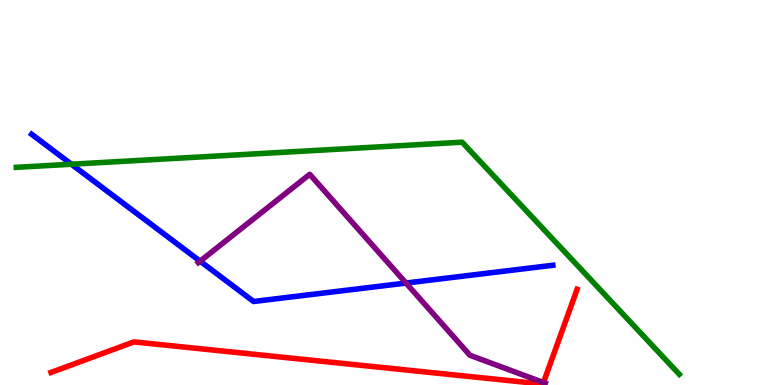[{'lines': ['blue', 'red'], 'intersections': []}, {'lines': ['green', 'red'], 'intersections': []}, {'lines': ['purple', 'red'], 'intersections': [{'x': 7.01, 'y': 0.0635}]}, {'lines': ['blue', 'green'], 'intersections': [{'x': 0.921, 'y': 5.73}]}, {'lines': ['blue', 'purple'], 'intersections': [{'x': 2.58, 'y': 3.22}, {'x': 5.24, 'y': 2.65}]}, {'lines': ['green', 'purple'], 'intersections': []}]